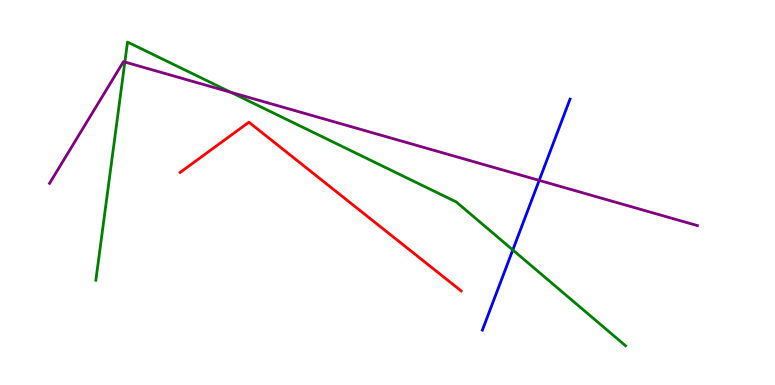[{'lines': ['blue', 'red'], 'intersections': []}, {'lines': ['green', 'red'], 'intersections': []}, {'lines': ['purple', 'red'], 'intersections': []}, {'lines': ['blue', 'green'], 'intersections': [{'x': 6.62, 'y': 3.51}]}, {'lines': ['blue', 'purple'], 'intersections': [{'x': 6.96, 'y': 5.31}]}, {'lines': ['green', 'purple'], 'intersections': [{'x': 1.61, 'y': 8.39}, {'x': 2.98, 'y': 7.6}]}]